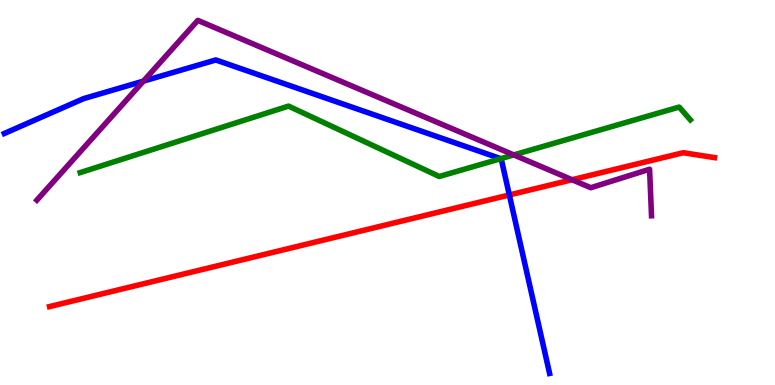[{'lines': ['blue', 'red'], 'intersections': [{'x': 6.57, 'y': 4.94}]}, {'lines': ['green', 'red'], 'intersections': []}, {'lines': ['purple', 'red'], 'intersections': [{'x': 7.38, 'y': 5.33}]}, {'lines': ['blue', 'green'], 'intersections': [{'x': 6.46, 'y': 5.88}]}, {'lines': ['blue', 'purple'], 'intersections': [{'x': 1.85, 'y': 7.89}]}, {'lines': ['green', 'purple'], 'intersections': [{'x': 6.63, 'y': 5.98}]}]